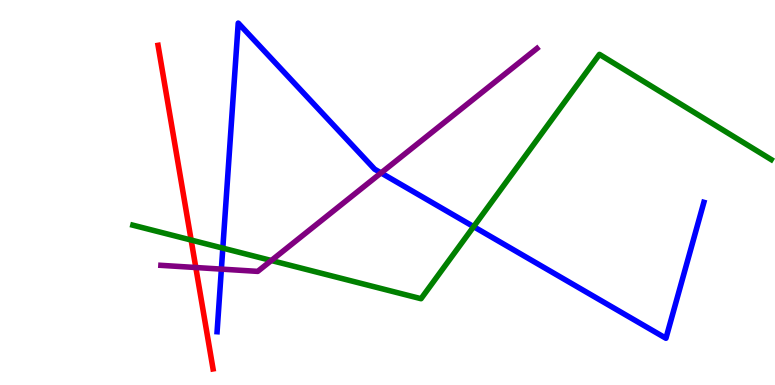[{'lines': ['blue', 'red'], 'intersections': []}, {'lines': ['green', 'red'], 'intersections': [{'x': 2.47, 'y': 3.76}]}, {'lines': ['purple', 'red'], 'intersections': [{'x': 2.53, 'y': 3.05}]}, {'lines': ['blue', 'green'], 'intersections': [{'x': 2.88, 'y': 3.56}, {'x': 6.11, 'y': 4.11}]}, {'lines': ['blue', 'purple'], 'intersections': [{'x': 2.86, 'y': 3.01}, {'x': 4.92, 'y': 5.51}]}, {'lines': ['green', 'purple'], 'intersections': [{'x': 3.5, 'y': 3.23}]}]